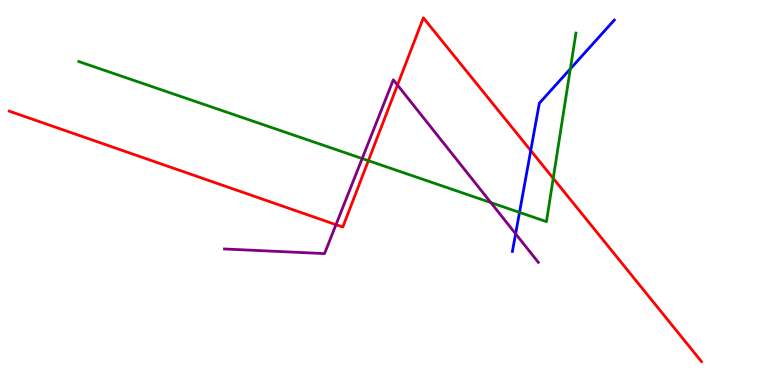[{'lines': ['blue', 'red'], 'intersections': [{'x': 6.85, 'y': 6.09}]}, {'lines': ['green', 'red'], 'intersections': [{'x': 4.75, 'y': 5.83}, {'x': 7.14, 'y': 5.37}]}, {'lines': ['purple', 'red'], 'intersections': [{'x': 4.34, 'y': 4.16}, {'x': 5.13, 'y': 7.79}]}, {'lines': ['blue', 'green'], 'intersections': [{'x': 6.7, 'y': 4.48}, {'x': 7.36, 'y': 8.21}]}, {'lines': ['blue', 'purple'], 'intersections': [{'x': 6.65, 'y': 3.93}]}, {'lines': ['green', 'purple'], 'intersections': [{'x': 4.67, 'y': 5.88}, {'x': 6.33, 'y': 4.74}]}]